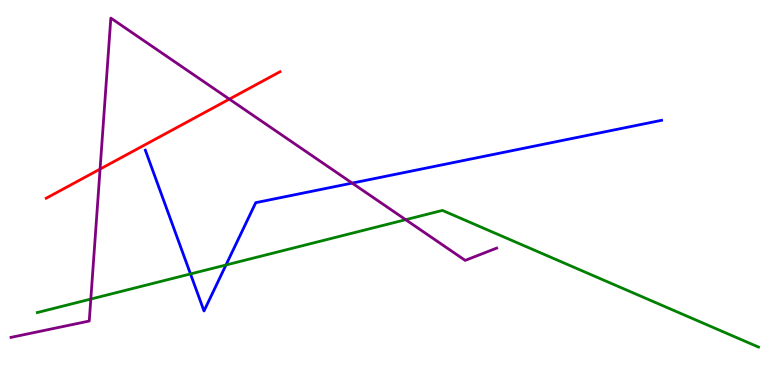[{'lines': ['blue', 'red'], 'intersections': []}, {'lines': ['green', 'red'], 'intersections': []}, {'lines': ['purple', 'red'], 'intersections': [{'x': 1.29, 'y': 5.61}, {'x': 2.96, 'y': 7.42}]}, {'lines': ['blue', 'green'], 'intersections': [{'x': 2.46, 'y': 2.88}, {'x': 2.92, 'y': 3.12}]}, {'lines': ['blue', 'purple'], 'intersections': [{'x': 4.54, 'y': 5.24}]}, {'lines': ['green', 'purple'], 'intersections': [{'x': 1.17, 'y': 2.23}, {'x': 5.23, 'y': 4.29}]}]